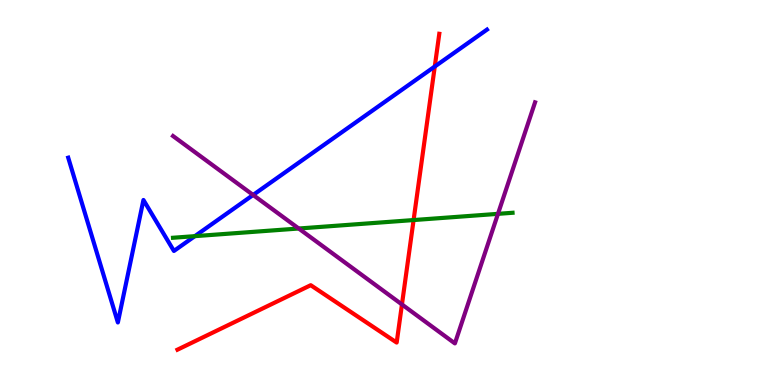[{'lines': ['blue', 'red'], 'intersections': [{'x': 5.61, 'y': 8.27}]}, {'lines': ['green', 'red'], 'intersections': [{'x': 5.34, 'y': 4.28}]}, {'lines': ['purple', 'red'], 'intersections': [{'x': 5.19, 'y': 2.09}]}, {'lines': ['blue', 'green'], 'intersections': [{'x': 2.51, 'y': 3.87}]}, {'lines': ['blue', 'purple'], 'intersections': [{'x': 3.27, 'y': 4.94}]}, {'lines': ['green', 'purple'], 'intersections': [{'x': 3.85, 'y': 4.06}, {'x': 6.43, 'y': 4.45}]}]